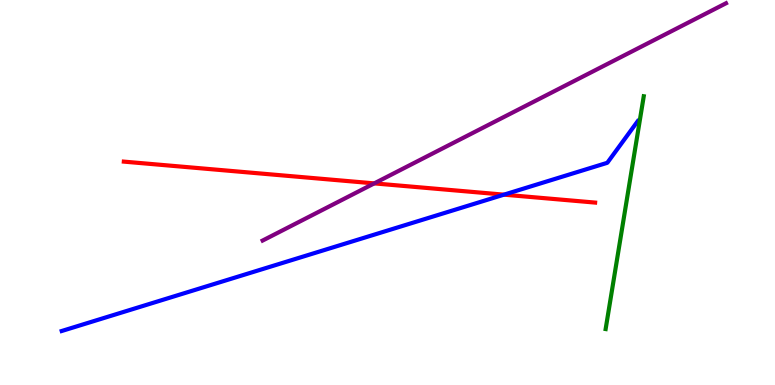[{'lines': ['blue', 'red'], 'intersections': [{'x': 6.5, 'y': 4.94}]}, {'lines': ['green', 'red'], 'intersections': []}, {'lines': ['purple', 'red'], 'intersections': [{'x': 4.83, 'y': 5.24}]}, {'lines': ['blue', 'green'], 'intersections': []}, {'lines': ['blue', 'purple'], 'intersections': []}, {'lines': ['green', 'purple'], 'intersections': []}]